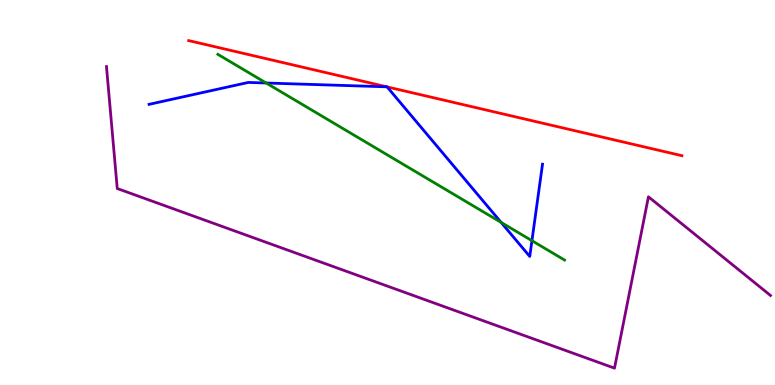[{'lines': ['blue', 'red'], 'intersections': [{'x': 4.99, 'y': 7.74}, {'x': 4.99, 'y': 7.74}]}, {'lines': ['green', 'red'], 'intersections': []}, {'lines': ['purple', 'red'], 'intersections': []}, {'lines': ['blue', 'green'], 'intersections': [{'x': 3.43, 'y': 7.84}, {'x': 6.47, 'y': 4.22}, {'x': 6.86, 'y': 3.75}]}, {'lines': ['blue', 'purple'], 'intersections': []}, {'lines': ['green', 'purple'], 'intersections': []}]